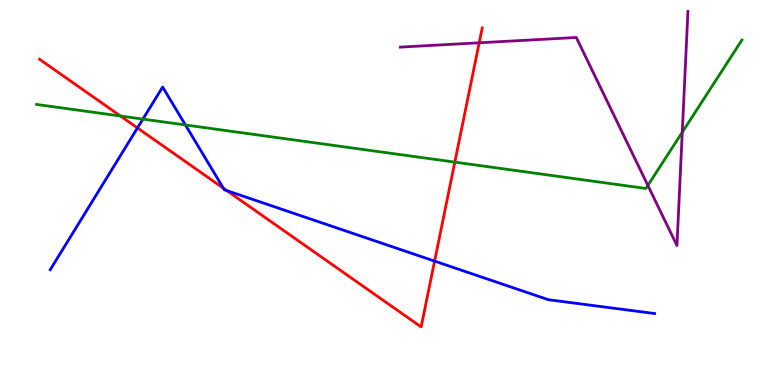[{'lines': ['blue', 'red'], 'intersections': [{'x': 1.77, 'y': 6.68}, {'x': 2.88, 'y': 5.11}, {'x': 2.93, 'y': 5.05}, {'x': 5.61, 'y': 3.22}]}, {'lines': ['green', 'red'], 'intersections': [{'x': 1.55, 'y': 6.99}, {'x': 5.87, 'y': 5.79}]}, {'lines': ['purple', 'red'], 'intersections': [{'x': 6.18, 'y': 8.89}]}, {'lines': ['blue', 'green'], 'intersections': [{'x': 1.84, 'y': 6.91}, {'x': 2.39, 'y': 6.75}]}, {'lines': ['blue', 'purple'], 'intersections': []}, {'lines': ['green', 'purple'], 'intersections': [{'x': 8.36, 'y': 5.18}, {'x': 8.8, 'y': 6.57}]}]